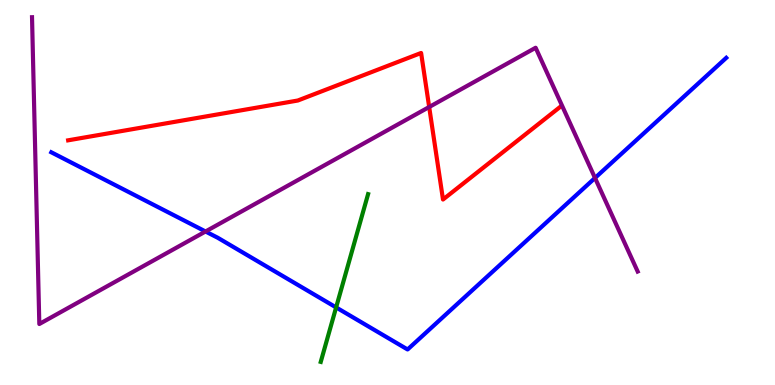[{'lines': ['blue', 'red'], 'intersections': []}, {'lines': ['green', 'red'], 'intersections': []}, {'lines': ['purple', 'red'], 'intersections': [{'x': 5.54, 'y': 7.22}]}, {'lines': ['blue', 'green'], 'intersections': [{'x': 4.34, 'y': 2.02}]}, {'lines': ['blue', 'purple'], 'intersections': [{'x': 2.65, 'y': 3.99}, {'x': 7.68, 'y': 5.38}]}, {'lines': ['green', 'purple'], 'intersections': []}]